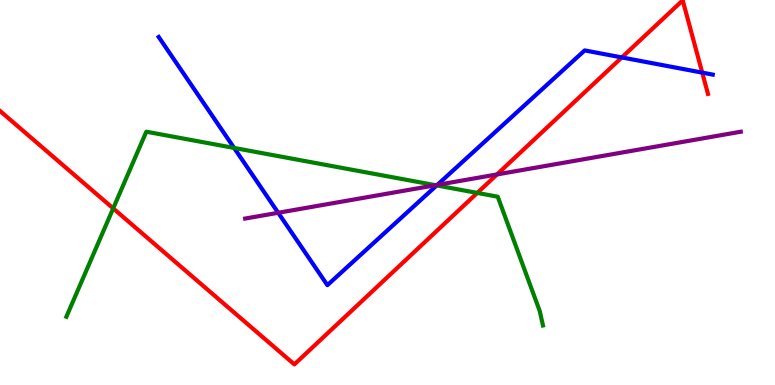[{'lines': ['blue', 'red'], 'intersections': [{'x': 8.02, 'y': 8.51}, {'x': 9.06, 'y': 8.11}]}, {'lines': ['green', 'red'], 'intersections': [{'x': 1.46, 'y': 4.59}, {'x': 6.16, 'y': 4.99}]}, {'lines': ['purple', 'red'], 'intersections': [{'x': 6.41, 'y': 5.47}]}, {'lines': ['blue', 'green'], 'intersections': [{'x': 3.02, 'y': 6.16}, {'x': 5.63, 'y': 5.18}]}, {'lines': ['blue', 'purple'], 'intersections': [{'x': 3.59, 'y': 4.47}, {'x': 5.64, 'y': 5.2}]}, {'lines': ['green', 'purple'], 'intersections': [{'x': 5.62, 'y': 5.19}]}]